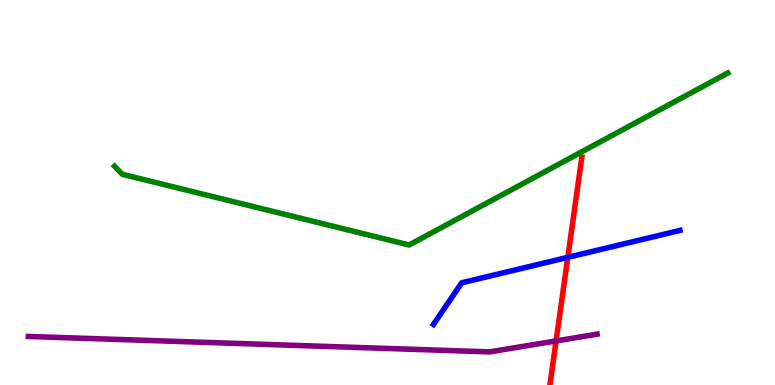[{'lines': ['blue', 'red'], 'intersections': [{'x': 7.33, 'y': 3.32}]}, {'lines': ['green', 'red'], 'intersections': []}, {'lines': ['purple', 'red'], 'intersections': [{'x': 7.18, 'y': 1.14}]}, {'lines': ['blue', 'green'], 'intersections': []}, {'lines': ['blue', 'purple'], 'intersections': []}, {'lines': ['green', 'purple'], 'intersections': []}]